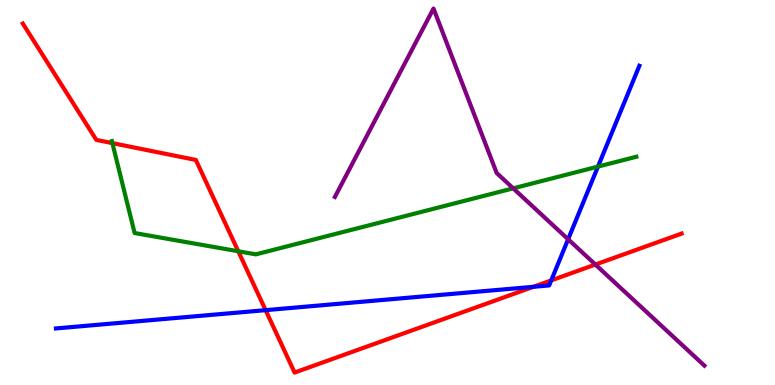[{'lines': ['blue', 'red'], 'intersections': [{'x': 3.43, 'y': 1.94}, {'x': 6.88, 'y': 2.55}, {'x': 7.11, 'y': 2.72}]}, {'lines': ['green', 'red'], 'intersections': [{'x': 1.45, 'y': 6.28}, {'x': 3.07, 'y': 3.47}]}, {'lines': ['purple', 'red'], 'intersections': [{'x': 7.68, 'y': 3.13}]}, {'lines': ['blue', 'green'], 'intersections': [{'x': 7.72, 'y': 5.67}]}, {'lines': ['blue', 'purple'], 'intersections': [{'x': 7.33, 'y': 3.79}]}, {'lines': ['green', 'purple'], 'intersections': [{'x': 6.62, 'y': 5.11}]}]